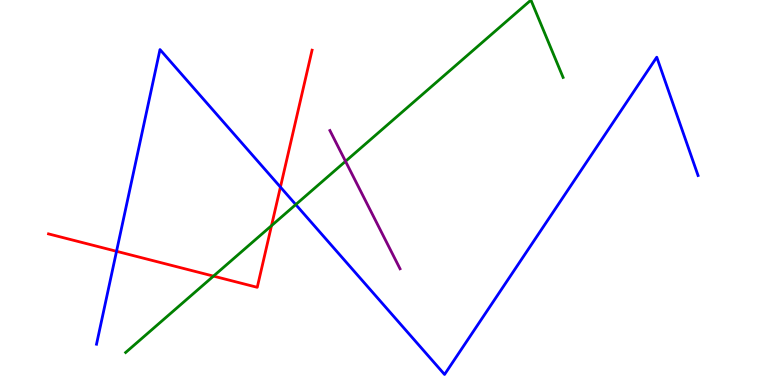[{'lines': ['blue', 'red'], 'intersections': [{'x': 1.5, 'y': 3.47}, {'x': 3.62, 'y': 5.14}]}, {'lines': ['green', 'red'], 'intersections': [{'x': 2.75, 'y': 2.83}, {'x': 3.5, 'y': 4.14}]}, {'lines': ['purple', 'red'], 'intersections': []}, {'lines': ['blue', 'green'], 'intersections': [{'x': 3.82, 'y': 4.69}]}, {'lines': ['blue', 'purple'], 'intersections': []}, {'lines': ['green', 'purple'], 'intersections': [{'x': 4.46, 'y': 5.81}]}]